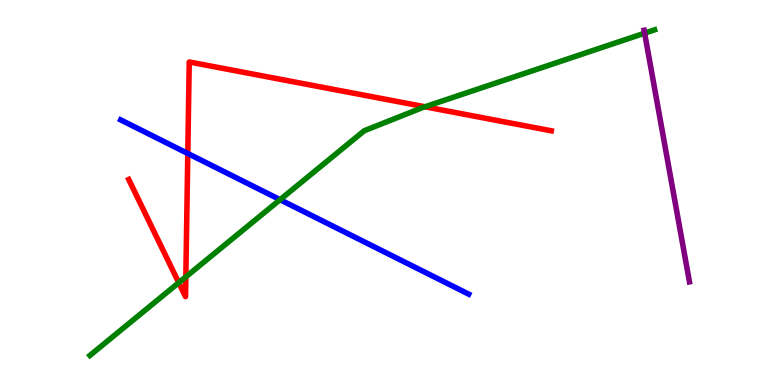[{'lines': ['blue', 'red'], 'intersections': [{'x': 2.42, 'y': 6.01}]}, {'lines': ['green', 'red'], 'intersections': [{'x': 2.31, 'y': 2.66}, {'x': 2.4, 'y': 2.81}, {'x': 5.48, 'y': 7.23}]}, {'lines': ['purple', 'red'], 'intersections': []}, {'lines': ['blue', 'green'], 'intersections': [{'x': 3.61, 'y': 4.81}]}, {'lines': ['blue', 'purple'], 'intersections': []}, {'lines': ['green', 'purple'], 'intersections': [{'x': 8.32, 'y': 9.14}]}]